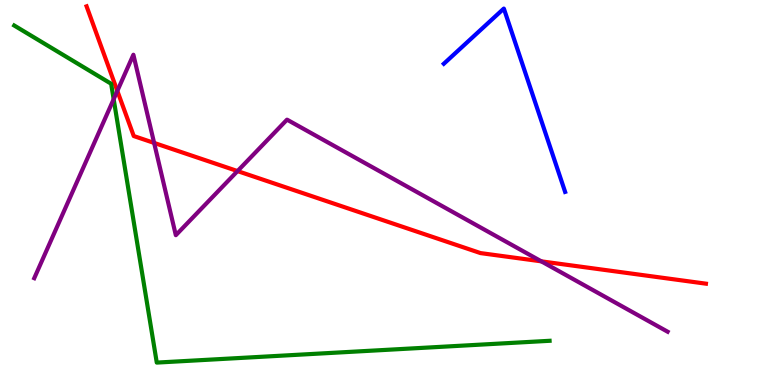[{'lines': ['blue', 'red'], 'intersections': []}, {'lines': ['green', 'red'], 'intersections': []}, {'lines': ['purple', 'red'], 'intersections': [{'x': 1.51, 'y': 7.64}, {'x': 1.99, 'y': 6.29}, {'x': 3.06, 'y': 5.56}, {'x': 6.98, 'y': 3.21}]}, {'lines': ['blue', 'green'], 'intersections': []}, {'lines': ['blue', 'purple'], 'intersections': []}, {'lines': ['green', 'purple'], 'intersections': [{'x': 1.47, 'y': 7.42}]}]